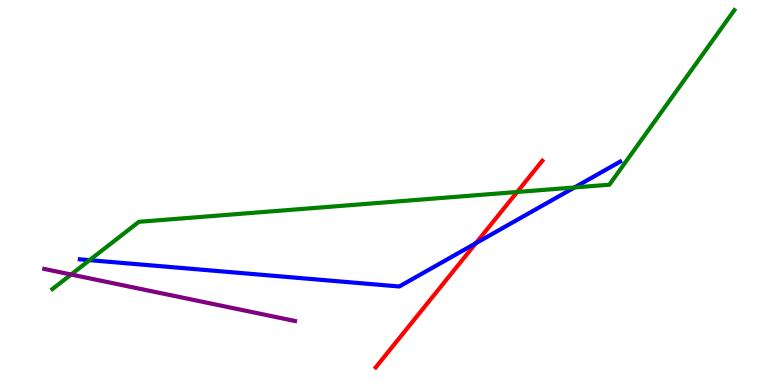[{'lines': ['blue', 'red'], 'intersections': [{'x': 6.14, 'y': 3.68}]}, {'lines': ['green', 'red'], 'intersections': [{'x': 6.67, 'y': 5.01}]}, {'lines': ['purple', 'red'], 'intersections': []}, {'lines': ['blue', 'green'], 'intersections': [{'x': 1.16, 'y': 3.24}, {'x': 7.41, 'y': 5.13}]}, {'lines': ['blue', 'purple'], 'intersections': []}, {'lines': ['green', 'purple'], 'intersections': [{'x': 0.918, 'y': 2.87}]}]